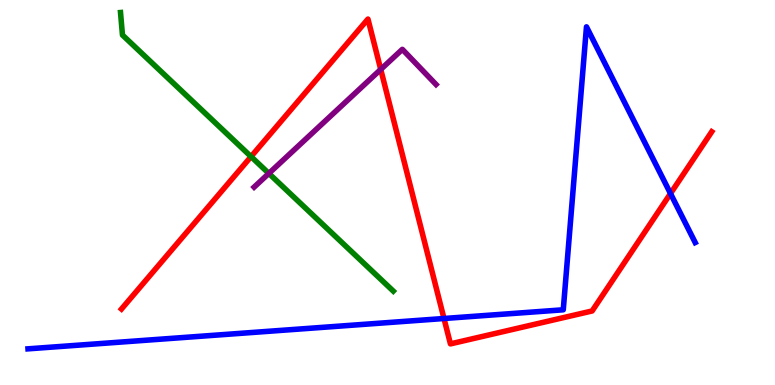[{'lines': ['blue', 'red'], 'intersections': [{'x': 5.73, 'y': 1.73}, {'x': 8.65, 'y': 4.97}]}, {'lines': ['green', 'red'], 'intersections': [{'x': 3.24, 'y': 5.93}]}, {'lines': ['purple', 'red'], 'intersections': [{'x': 4.91, 'y': 8.2}]}, {'lines': ['blue', 'green'], 'intersections': []}, {'lines': ['blue', 'purple'], 'intersections': []}, {'lines': ['green', 'purple'], 'intersections': [{'x': 3.47, 'y': 5.5}]}]